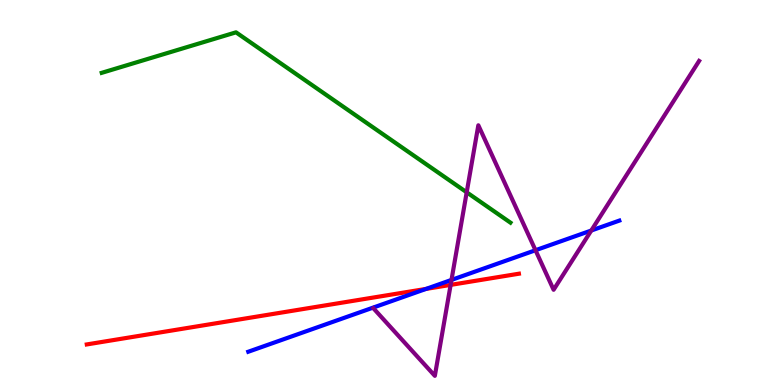[{'lines': ['blue', 'red'], 'intersections': [{'x': 5.5, 'y': 2.5}]}, {'lines': ['green', 'red'], 'intersections': []}, {'lines': ['purple', 'red'], 'intersections': [{'x': 5.81, 'y': 2.6}]}, {'lines': ['blue', 'green'], 'intersections': []}, {'lines': ['blue', 'purple'], 'intersections': [{'x': 5.83, 'y': 2.73}, {'x': 6.91, 'y': 3.5}, {'x': 7.63, 'y': 4.01}]}, {'lines': ['green', 'purple'], 'intersections': [{'x': 6.02, 'y': 5.01}]}]